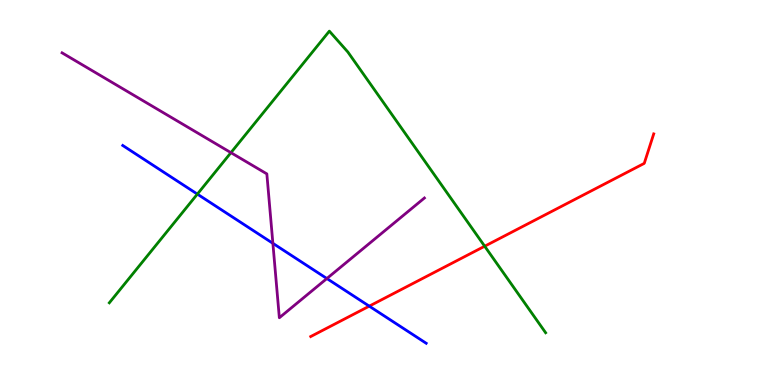[{'lines': ['blue', 'red'], 'intersections': [{'x': 4.76, 'y': 2.05}]}, {'lines': ['green', 'red'], 'intersections': [{'x': 6.25, 'y': 3.6}]}, {'lines': ['purple', 'red'], 'intersections': []}, {'lines': ['blue', 'green'], 'intersections': [{'x': 2.55, 'y': 4.96}]}, {'lines': ['blue', 'purple'], 'intersections': [{'x': 3.52, 'y': 3.68}, {'x': 4.22, 'y': 2.77}]}, {'lines': ['green', 'purple'], 'intersections': [{'x': 2.98, 'y': 6.03}]}]